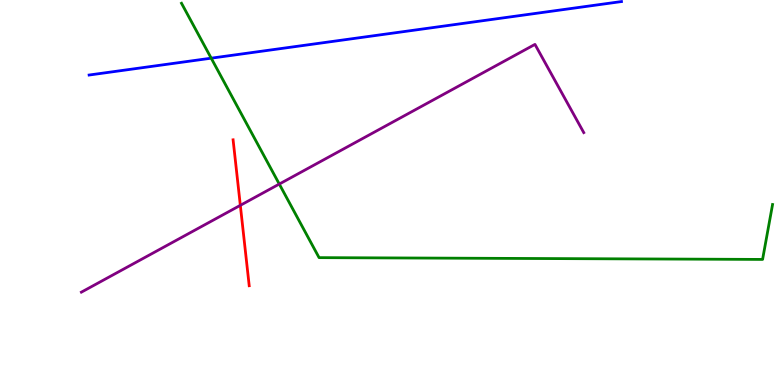[{'lines': ['blue', 'red'], 'intersections': []}, {'lines': ['green', 'red'], 'intersections': []}, {'lines': ['purple', 'red'], 'intersections': [{'x': 3.1, 'y': 4.67}]}, {'lines': ['blue', 'green'], 'intersections': [{'x': 2.73, 'y': 8.49}]}, {'lines': ['blue', 'purple'], 'intersections': []}, {'lines': ['green', 'purple'], 'intersections': [{'x': 3.6, 'y': 5.22}]}]